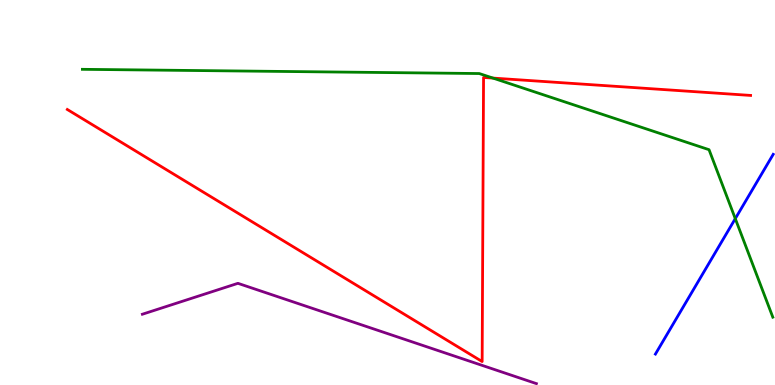[{'lines': ['blue', 'red'], 'intersections': []}, {'lines': ['green', 'red'], 'intersections': [{'x': 6.36, 'y': 7.97}]}, {'lines': ['purple', 'red'], 'intersections': []}, {'lines': ['blue', 'green'], 'intersections': [{'x': 9.49, 'y': 4.32}]}, {'lines': ['blue', 'purple'], 'intersections': []}, {'lines': ['green', 'purple'], 'intersections': []}]